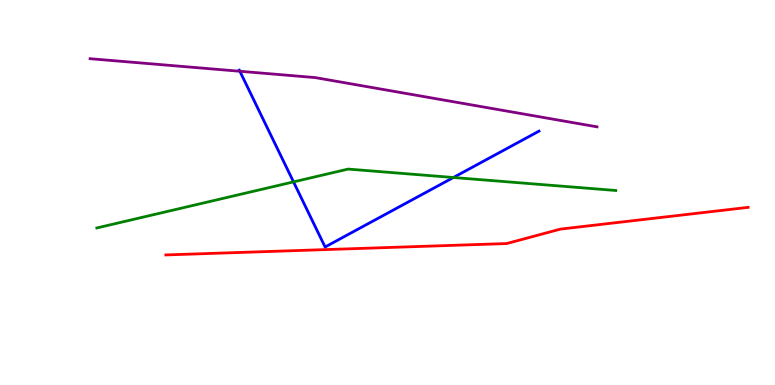[{'lines': ['blue', 'red'], 'intersections': []}, {'lines': ['green', 'red'], 'intersections': []}, {'lines': ['purple', 'red'], 'intersections': []}, {'lines': ['blue', 'green'], 'intersections': [{'x': 3.79, 'y': 5.28}, {'x': 5.85, 'y': 5.39}]}, {'lines': ['blue', 'purple'], 'intersections': [{'x': 3.1, 'y': 8.15}]}, {'lines': ['green', 'purple'], 'intersections': []}]